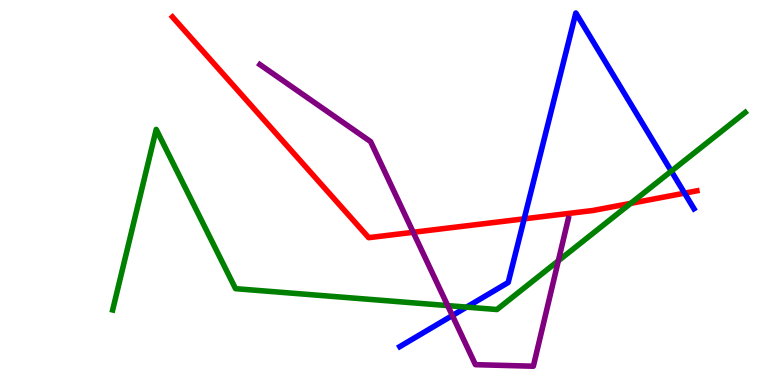[{'lines': ['blue', 'red'], 'intersections': [{'x': 6.76, 'y': 4.32}, {'x': 8.83, 'y': 4.98}]}, {'lines': ['green', 'red'], 'intersections': [{'x': 8.14, 'y': 4.72}]}, {'lines': ['purple', 'red'], 'intersections': [{'x': 5.33, 'y': 3.97}]}, {'lines': ['blue', 'green'], 'intersections': [{'x': 6.02, 'y': 2.02}, {'x': 8.66, 'y': 5.55}]}, {'lines': ['blue', 'purple'], 'intersections': [{'x': 5.84, 'y': 1.8}]}, {'lines': ['green', 'purple'], 'intersections': [{'x': 5.78, 'y': 2.06}, {'x': 7.2, 'y': 3.23}]}]